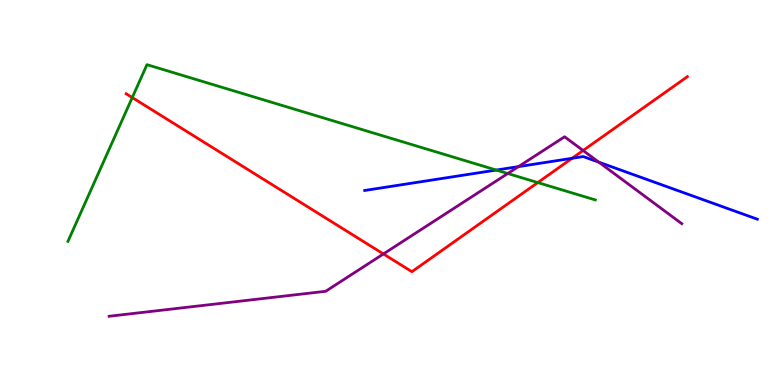[{'lines': ['blue', 'red'], 'intersections': [{'x': 7.38, 'y': 5.89}]}, {'lines': ['green', 'red'], 'intersections': [{'x': 1.71, 'y': 7.47}, {'x': 6.94, 'y': 5.26}]}, {'lines': ['purple', 'red'], 'intersections': [{'x': 4.95, 'y': 3.4}, {'x': 7.52, 'y': 6.09}]}, {'lines': ['blue', 'green'], 'intersections': [{'x': 6.4, 'y': 5.58}]}, {'lines': ['blue', 'purple'], 'intersections': [{'x': 6.69, 'y': 5.67}, {'x': 7.73, 'y': 5.79}]}, {'lines': ['green', 'purple'], 'intersections': [{'x': 6.55, 'y': 5.49}]}]